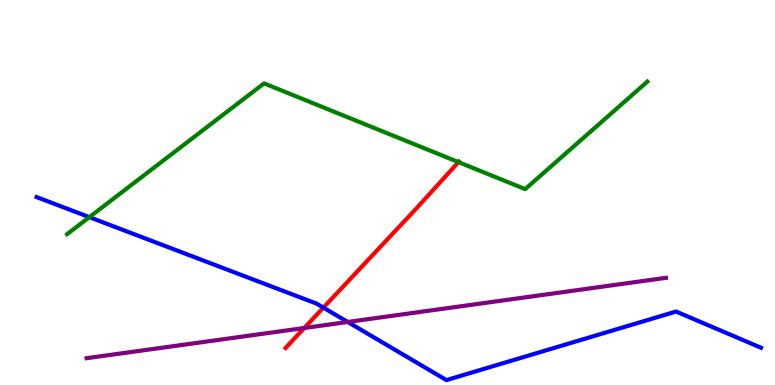[{'lines': ['blue', 'red'], 'intersections': [{'x': 4.17, 'y': 2.01}]}, {'lines': ['green', 'red'], 'intersections': [{'x': 5.92, 'y': 5.79}]}, {'lines': ['purple', 'red'], 'intersections': [{'x': 3.93, 'y': 1.48}]}, {'lines': ['blue', 'green'], 'intersections': [{'x': 1.15, 'y': 4.36}]}, {'lines': ['blue', 'purple'], 'intersections': [{'x': 4.49, 'y': 1.64}]}, {'lines': ['green', 'purple'], 'intersections': []}]